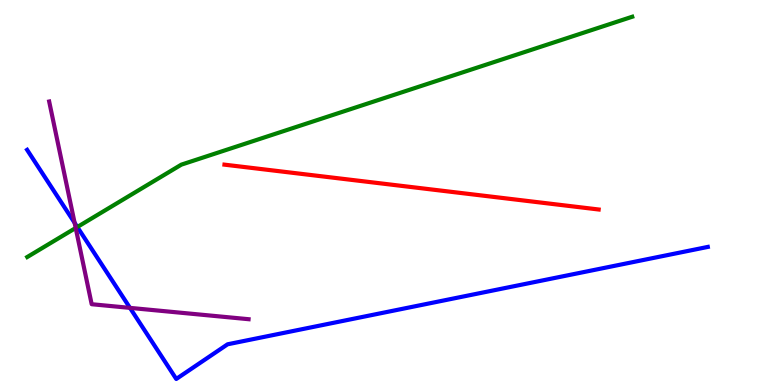[{'lines': ['blue', 'red'], 'intersections': []}, {'lines': ['green', 'red'], 'intersections': []}, {'lines': ['purple', 'red'], 'intersections': []}, {'lines': ['blue', 'green'], 'intersections': [{'x': 0.998, 'y': 4.1}]}, {'lines': ['blue', 'purple'], 'intersections': [{'x': 0.963, 'y': 4.21}, {'x': 1.68, 'y': 2.0}]}, {'lines': ['green', 'purple'], 'intersections': [{'x': 0.977, 'y': 4.08}]}]